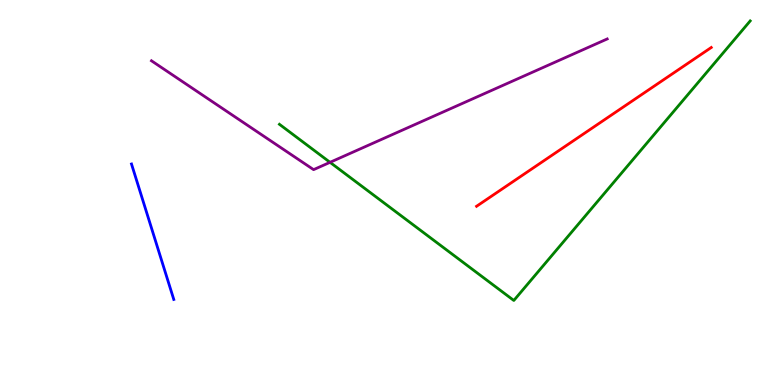[{'lines': ['blue', 'red'], 'intersections': []}, {'lines': ['green', 'red'], 'intersections': []}, {'lines': ['purple', 'red'], 'intersections': []}, {'lines': ['blue', 'green'], 'intersections': []}, {'lines': ['blue', 'purple'], 'intersections': []}, {'lines': ['green', 'purple'], 'intersections': [{'x': 4.26, 'y': 5.78}]}]